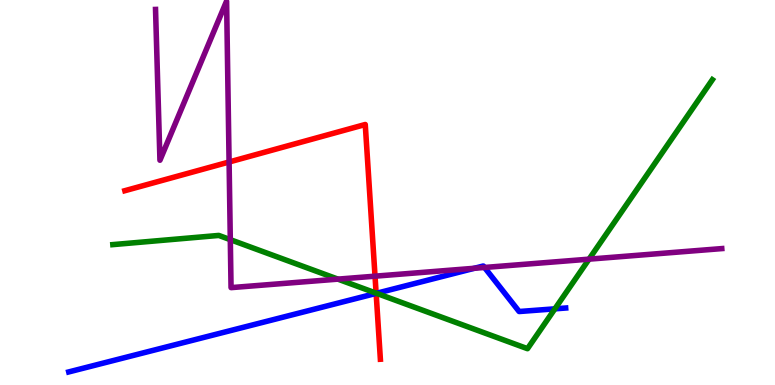[{'lines': ['blue', 'red'], 'intersections': [{'x': 4.85, 'y': 2.38}]}, {'lines': ['green', 'red'], 'intersections': [{'x': 4.85, 'y': 2.39}]}, {'lines': ['purple', 'red'], 'intersections': [{'x': 2.96, 'y': 5.79}, {'x': 4.84, 'y': 2.83}]}, {'lines': ['blue', 'green'], 'intersections': [{'x': 4.86, 'y': 2.38}, {'x': 7.16, 'y': 1.98}]}, {'lines': ['blue', 'purple'], 'intersections': [{'x': 6.12, 'y': 3.03}, {'x': 6.25, 'y': 3.05}]}, {'lines': ['green', 'purple'], 'intersections': [{'x': 2.97, 'y': 3.78}, {'x': 4.36, 'y': 2.75}, {'x': 7.6, 'y': 3.27}]}]